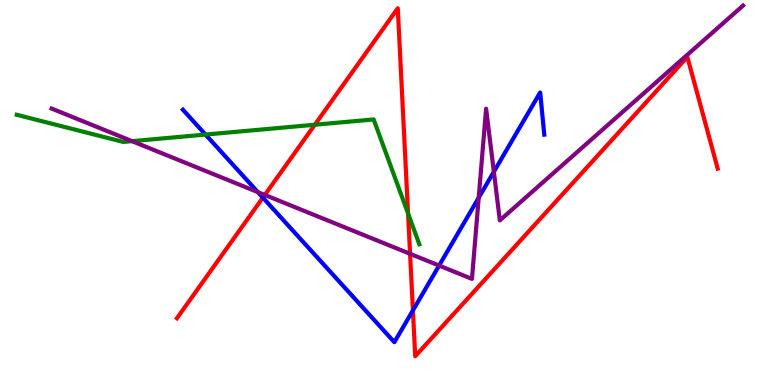[{'lines': ['blue', 'red'], 'intersections': [{'x': 3.39, 'y': 4.87}, {'x': 5.33, 'y': 1.94}]}, {'lines': ['green', 'red'], 'intersections': [{'x': 4.06, 'y': 6.76}, {'x': 5.27, 'y': 4.45}]}, {'lines': ['purple', 'red'], 'intersections': [{'x': 3.42, 'y': 4.94}, {'x': 5.29, 'y': 3.41}]}, {'lines': ['blue', 'green'], 'intersections': [{'x': 2.65, 'y': 6.5}]}, {'lines': ['blue', 'purple'], 'intersections': [{'x': 3.33, 'y': 5.01}, {'x': 5.67, 'y': 3.1}, {'x': 6.18, 'y': 4.86}, {'x': 6.37, 'y': 5.54}]}, {'lines': ['green', 'purple'], 'intersections': [{'x': 1.7, 'y': 6.33}]}]